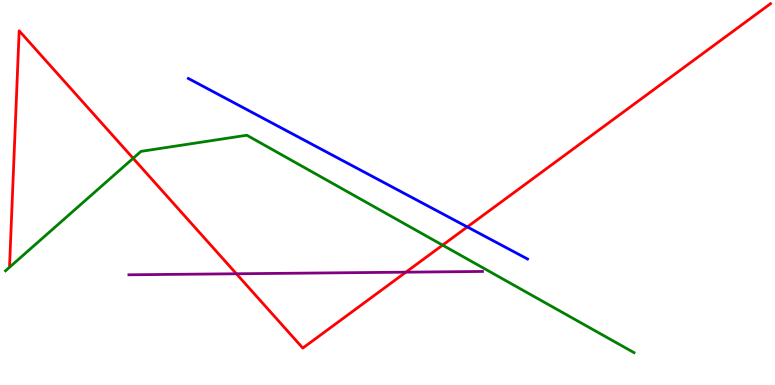[{'lines': ['blue', 'red'], 'intersections': [{'x': 6.03, 'y': 4.11}]}, {'lines': ['green', 'red'], 'intersections': [{'x': 1.72, 'y': 5.89}, {'x': 5.71, 'y': 3.63}]}, {'lines': ['purple', 'red'], 'intersections': [{'x': 3.05, 'y': 2.89}, {'x': 5.24, 'y': 2.93}]}, {'lines': ['blue', 'green'], 'intersections': []}, {'lines': ['blue', 'purple'], 'intersections': []}, {'lines': ['green', 'purple'], 'intersections': []}]